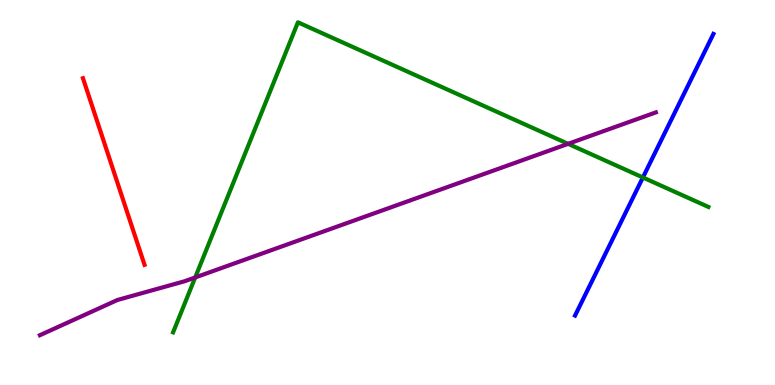[{'lines': ['blue', 'red'], 'intersections': []}, {'lines': ['green', 'red'], 'intersections': []}, {'lines': ['purple', 'red'], 'intersections': []}, {'lines': ['blue', 'green'], 'intersections': [{'x': 8.3, 'y': 5.39}]}, {'lines': ['blue', 'purple'], 'intersections': []}, {'lines': ['green', 'purple'], 'intersections': [{'x': 2.52, 'y': 2.79}, {'x': 7.33, 'y': 6.26}]}]